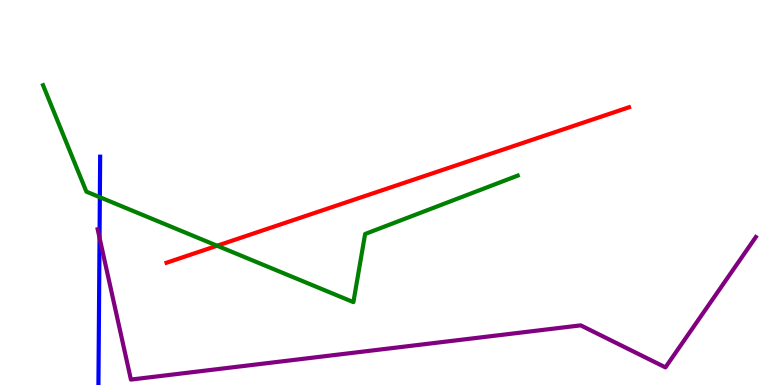[{'lines': ['blue', 'red'], 'intersections': []}, {'lines': ['green', 'red'], 'intersections': [{'x': 2.8, 'y': 3.62}]}, {'lines': ['purple', 'red'], 'intersections': []}, {'lines': ['blue', 'green'], 'intersections': [{'x': 1.29, 'y': 4.88}]}, {'lines': ['blue', 'purple'], 'intersections': [{'x': 1.28, 'y': 3.82}]}, {'lines': ['green', 'purple'], 'intersections': []}]